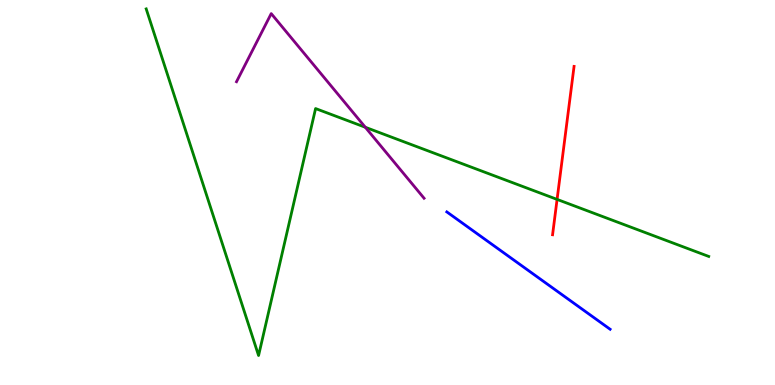[{'lines': ['blue', 'red'], 'intersections': []}, {'lines': ['green', 'red'], 'intersections': [{'x': 7.19, 'y': 4.82}]}, {'lines': ['purple', 'red'], 'intersections': []}, {'lines': ['blue', 'green'], 'intersections': []}, {'lines': ['blue', 'purple'], 'intersections': []}, {'lines': ['green', 'purple'], 'intersections': [{'x': 4.71, 'y': 6.69}]}]